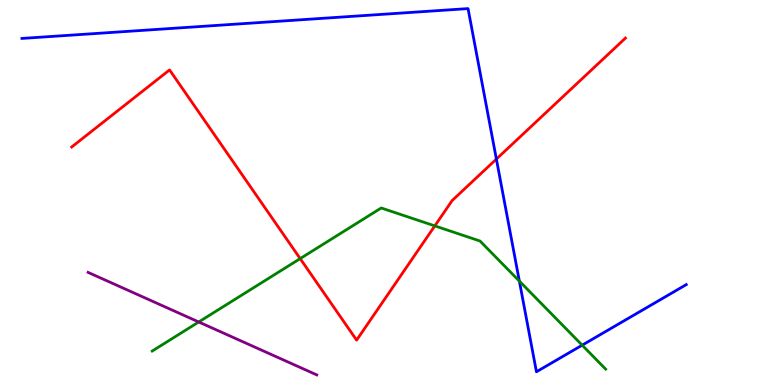[{'lines': ['blue', 'red'], 'intersections': [{'x': 6.4, 'y': 5.87}]}, {'lines': ['green', 'red'], 'intersections': [{'x': 3.87, 'y': 3.28}, {'x': 5.61, 'y': 4.13}]}, {'lines': ['purple', 'red'], 'intersections': []}, {'lines': ['blue', 'green'], 'intersections': [{'x': 6.7, 'y': 2.7}, {'x': 7.51, 'y': 1.03}]}, {'lines': ['blue', 'purple'], 'intersections': []}, {'lines': ['green', 'purple'], 'intersections': [{'x': 2.56, 'y': 1.64}]}]